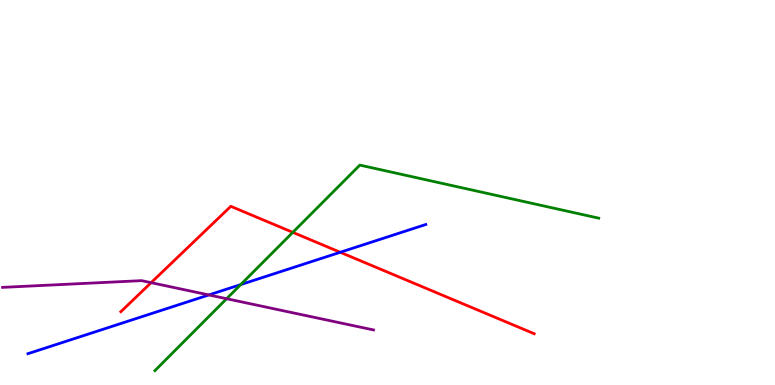[{'lines': ['blue', 'red'], 'intersections': [{'x': 4.39, 'y': 3.45}]}, {'lines': ['green', 'red'], 'intersections': [{'x': 3.78, 'y': 3.97}]}, {'lines': ['purple', 'red'], 'intersections': [{'x': 1.95, 'y': 2.66}]}, {'lines': ['blue', 'green'], 'intersections': [{'x': 3.11, 'y': 2.61}]}, {'lines': ['blue', 'purple'], 'intersections': [{'x': 2.69, 'y': 2.34}]}, {'lines': ['green', 'purple'], 'intersections': [{'x': 2.92, 'y': 2.24}]}]